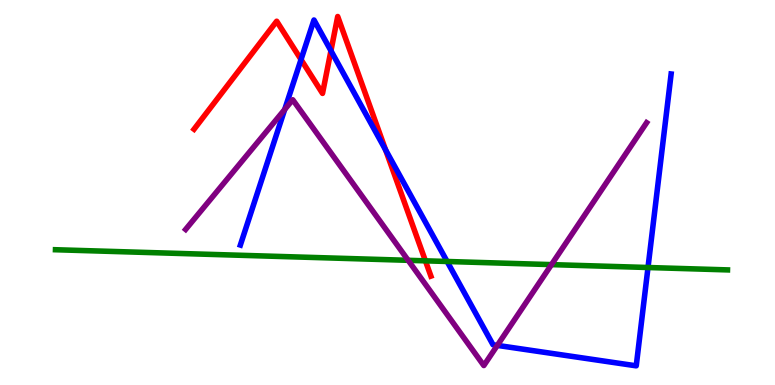[{'lines': ['blue', 'red'], 'intersections': [{'x': 3.88, 'y': 8.45}, {'x': 4.27, 'y': 8.68}, {'x': 4.98, 'y': 6.11}]}, {'lines': ['green', 'red'], 'intersections': [{'x': 5.49, 'y': 3.23}]}, {'lines': ['purple', 'red'], 'intersections': []}, {'lines': ['blue', 'green'], 'intersections': [{'x': 5.77, 'y': 3.21}, {'x': 8.36, 'y': 3.05}]}, {'lines': ['blue', 'purple'], 'intersections': [{'x': 3.67, 'y': 7.16}, {'x': 6.42, 'y': 1.03}]}, {'lines': ['green', 'purple'], 'intersections': [{'x': 5.27, 'y': 3.24}, {'x': 7.12, 'y': 3.13}]}]